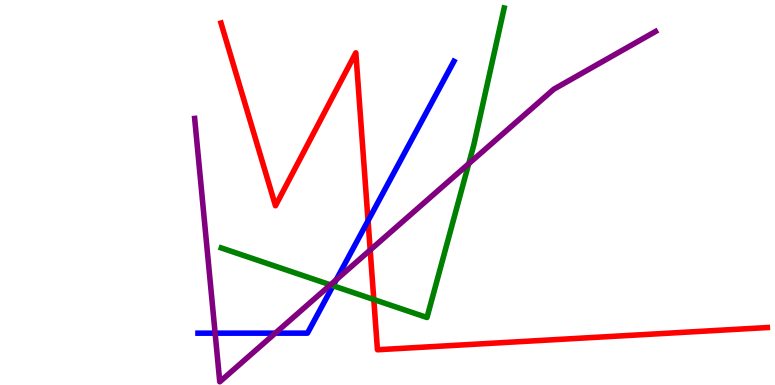[{'lines': ['blue', 'red'], 'intersections': [{'x': 4.75, 'y': 4.27}]}, {'lines': ['green', 'red'], 'intersections': [{'x': 4.82, 'y': 2.22}]}, {'lines': ['purple', 'red'], 'intersections': [{'x': 4.78, 'y': 3.51}]}, {'lines': ['blue', 'green'], 'intersections': [{'x': 4.3, 'y': 2.58}]}, {'lines': ['blue', 'purple'], 'intersections': [{'x': 2.78, 'y': 1.35}, {'x': 3.55, 'y': 1.35}, {'x': 4.34, 'y': 2.73}]}, {'lines': ['green', 'purple'], 'intersections': [{'x': 4.26, 'y': 2.6}, {'x': 6.05, 'y': 5.75}]}]